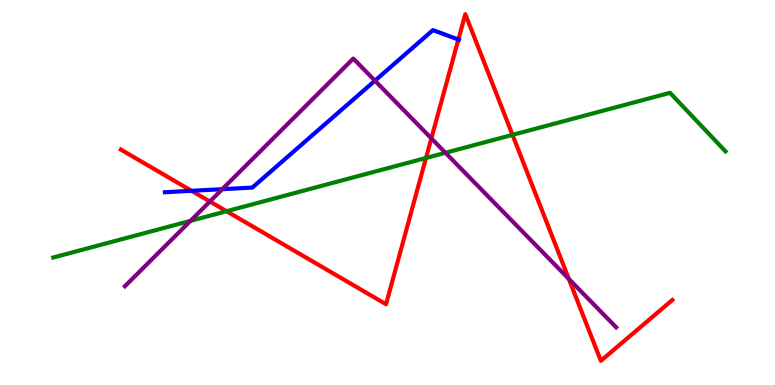[{'lines': ['blue', 'red'], 'intersections': [{'x': 2.47, 'y': 5.04}, {'x': 5.91, 'y': 8.97}]}, {'lines': ['green', 'red'], 'intersections': [{'x': 2.92, 'y': 4.51}, {'x': 5.5, 'y': 5.9}, {'x': 6.61, 'y': 6.5}]}, {'lines': ['purple', 'red'], 'intersections': [{'x': 2.71, 'y': 4.77}, {'x': 5.57, 'y': 6.41}, {'x': 7.34, 'y': 2.76}]}, {'lines': ['blue', 'green'], 'intersections': []}, {'lines': ['blue', 'purple'], 'intersections': [{'x': 2.87, 'y': 5.09}, {'x': 4.84, 'y': 7.9}]}, {'lines': ['green', 'purple'], 'intersections': [{'x': 2.46, 'y': 4.26}, {'x': 5.75, 'y': 6.03}]}]